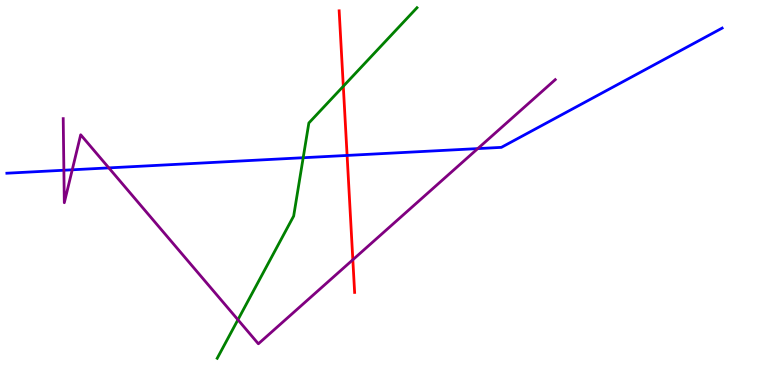[{'lines': ['blue', 'red'], 'intersections': [{'x': 4.48, 'y': 5.96}]}, {'lines': ['green', 'red'], 'intersections': [{'x': 4.43, 'y': 7.76}]}, {'lines': ['purple', 'red'], 'intersections': [{'x': 4.55, 'y': 3.25}]}, {'lines': ['blue', 'green'], 'intersections': [{'x': 3.91, 'y': 5.9}]}, {'lines': ['blue', 'purple'], 'intersections': [{'x': 0.824, 'y': 5.58}, {'x': 0.932, 'y': 5.59}, {'x': 1.4, 'y': 5.64}, {'x': 6.16, 'y': 6.14}]}, {'lines': ['green', 'purple'], 'intersections': [{'x': 3.07, 'y': 1.69}]}]